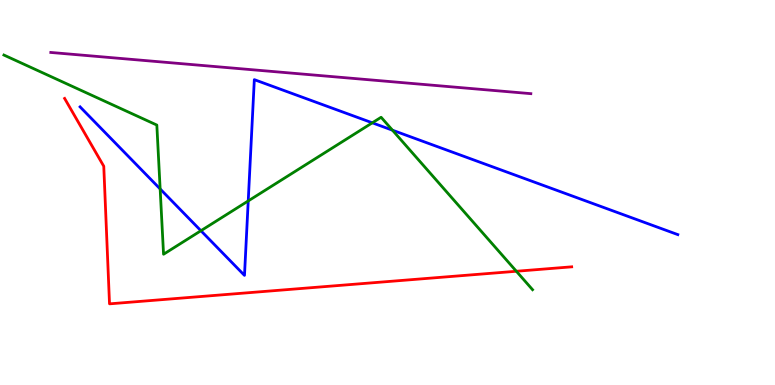[{'lines': ['blue', 'red'], 'intersections': []}, {'lines': ['green', 'red'], 'intersections': [{'x': 6.66, 'y': 2.95}]}, {'lines': ['purple', 'red'], 'intersections': []}, {'lines': ['blue', 'green'], 'intersections': [{'x': 2.07, 'y': 5.09}, {'x': 2.59, 'y': 4.01}, {'x': 3.2, 'y': 4.78}, {'x': 4.8, 'y': 6.81}, {'x': 5.06, 'y': 6.62}]}, {'lines': ['blue', 'purple'], 'intersections': []}, {'lines': ['green', 'purple'], 'intersections': []}]